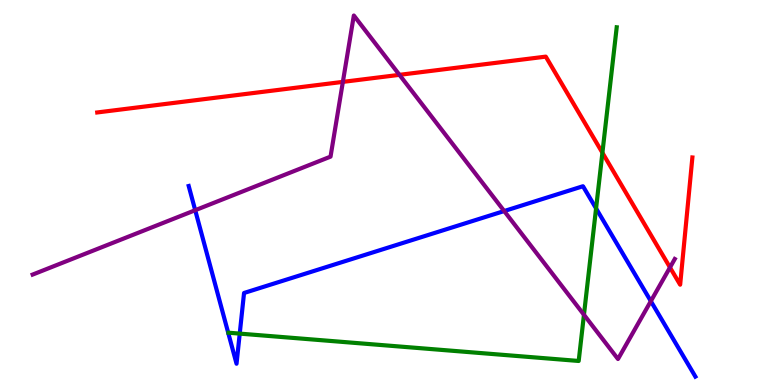[{'lines': ['blue', 'red'], 'intersections': []}, {'lines': ['green', 'red'], 'intersections': [{'x': 7.77, 'y': 6.03}]}, {'lines': ['purple', 'red'], 'intersections': [{'x': 4.42, 'y': 7.87}, {'x': 5.15, 'y': 8.06}, {'x': 8.64, 'y': 3.05}]}, {'lines': ['blue', 'green'], 'intersections': [{'x': 3.09, 'y': 1.33}, {'x': 7.69, 'y': 4.59}]}, {'lines': ['blue', 'purple'], 'intersections': [{'x': 2.52, 'y': 4.54}, {'x': 6.51, 'y': 4.52}, {'x': 8.4, 'y': 2.18}]}, {'lines': ['green', 'purple'], 'intersections': [{'x': 7.53, 'y': 1.82}]}]